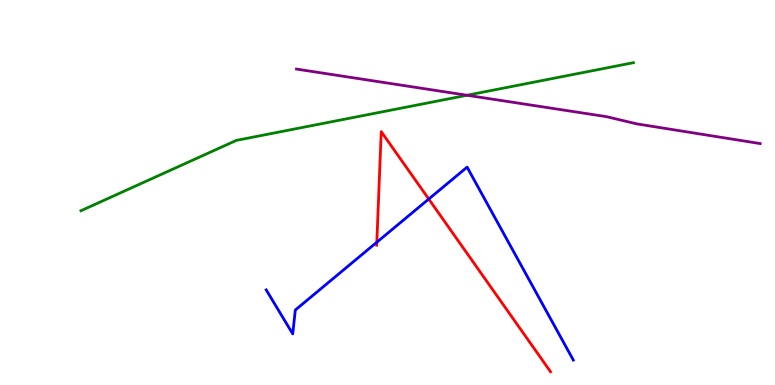[{'lines': ['blue', 'red'], 'intersections': [{'x': 4.86, 'y': 3.71}, {'x': 5.53, 'y': 4.83}]}, {'lines': ['green', 'red'], 'intersections': []}, {'lines': ['purple', 'red'], 'intersections': []}, {'lines': ['blue', 'green'], 'intersections': []}, {'lines': ['blue', 'purple'], 'intersections': []}, {'lines': ['green', 'purple'], 'intersections': [{'x': 6.03, 'y': 7.53}]}]